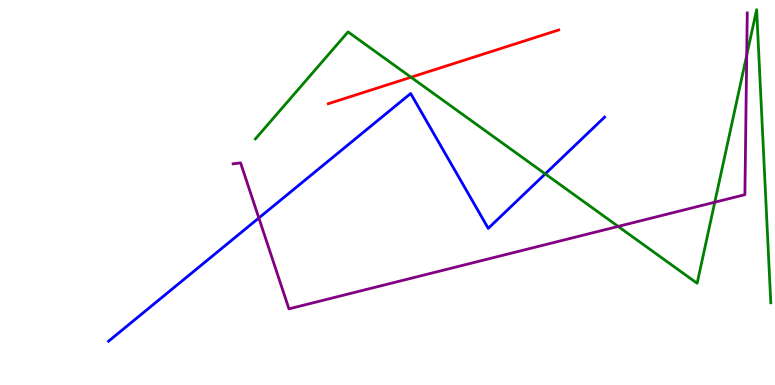[{'lines': ['blue', 'red'], 'intersections': []}, {'lines': ['green', 'red'], 'intersections': [{'x': 5.3, 'y': 7.99}]}, {'lines': ['purple', 'red'], 'intersections': []}, {'lines': ['blue', 'green'], 'intersections': [{'x': 7.04, 'y': 5.48}]}, {'lines': ['blue', 'purple'], 'intersections': [{'x': 3.34, 'y': 4.34}]}, {'lines': ['green', 'purple'], 'intersections': [{'x': 7.98, 'y': 4.12}, {'x': 9.22, 'y': 4.75}, {'x': 9.63, 'y': 8.56}]}]